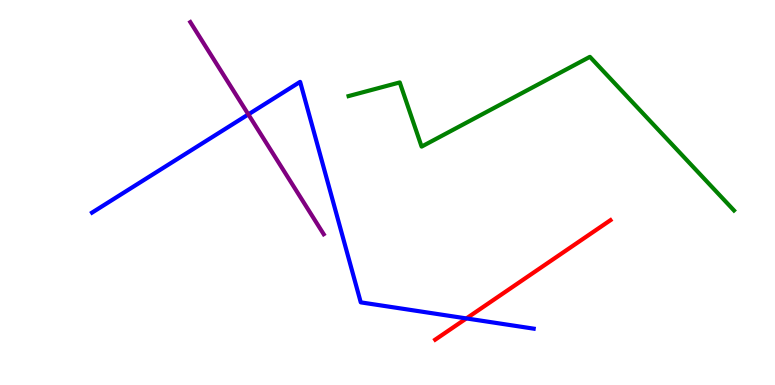[{'lines': ['blue', 'red'], 'intersections': [{'x': 6.02, 'y': 1.73}]}, {'lines': ['green', 'red'], 'intersections': []}, {'lines': ['purple', 'red'], 'intersections': []}, {'lines': ['blue', 'green'], 'intersections': []}, {'lines': ['blue', 'purple'], 'intersections': [{'x': 3.2, 'y': 7.03}]}, {'lines': ['green', 'purple'], 'intersections': []}]